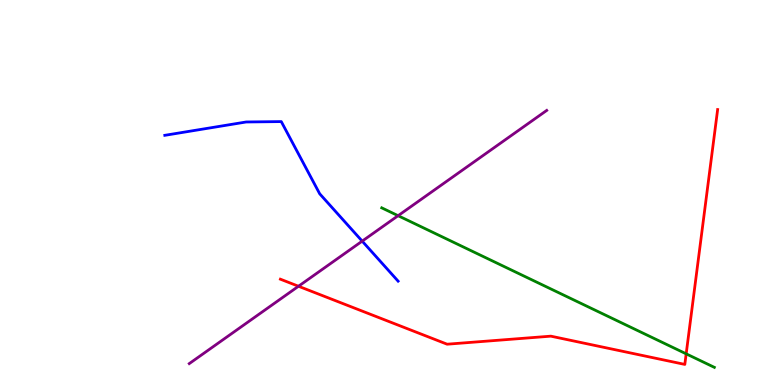[{'lines': ['blue', 'red'], 'intersections': []}, {'lines': ['green', 'red'], 'intersections': [{'x': 8.85, 'y': 0.81}]}, {'lines': ['purple', 'red'], 'intersections': [{'x': 3.85, 'y': 2.57}]}, {'lines': ['blue', 'green'], 'intersections': []}, {'lines': ['blue', 'purple'], 'intersections': [{'x': 4.67, 'y': 3.74}]}, {'lines': ['green', 'purple'], 'intersections': [{'x': 5.14, 'y': 4.4}]}]